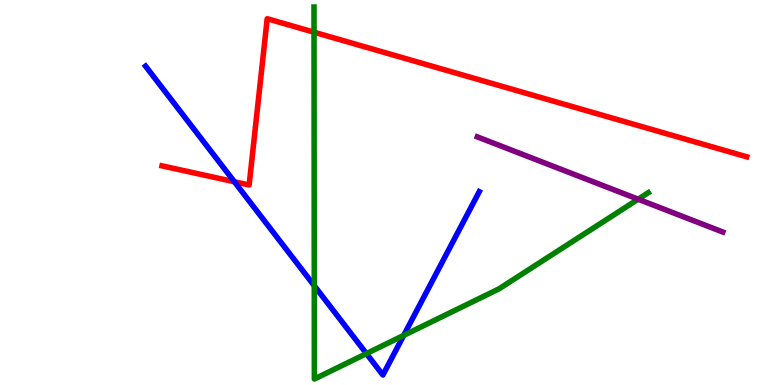[{'lines': ['blue', 'red'], 'intersections': [{'x': 3.02, 'y': 5.28}]}, {'lines': ['green', 'red'], 'intersections': [{'x': 4.05, 'y': 9.16}]}, {'lines': ['purple', 'red'], 'intersections': []}, {'lines': ['blue', 'green'], 'intersections': [{'x': 4.06, 'y': 2.58}, {'x': 4.73, 'y': 0.816}, {'x': 5.21, 'y': 1.29}]}, {'lines': ['blue', 'purple'], 'intersections': []}, {'lines': ['green', 'purple'], 'intersections': [{'x': 8.23, 'y': 4.83}]}]